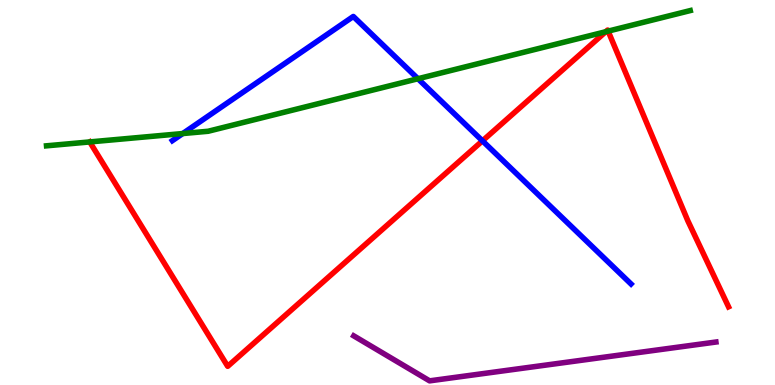[{'lines': ['blue', 'red'], 'intersections': [{'x': 6.23, 'y': 6.34}]}, {'lines': ['green', 'red'], 'intersections': [{'x': 7.82, 'y': 9.18}, {'x': 7.85, 'y': 9.19}]}, {'lines': ['purple', 'red'], 'intersections': []}, {'lines': ['blue', 'green'], 'intersections': [{'x': 2.36, 'y': 6.53}, {'x': 5.39, 'y': 7.95}]}, {'lines': ['blue', 'purple'], 'intersections': []}, {'lines': ['green', 'purple'], 'intersections': []}]